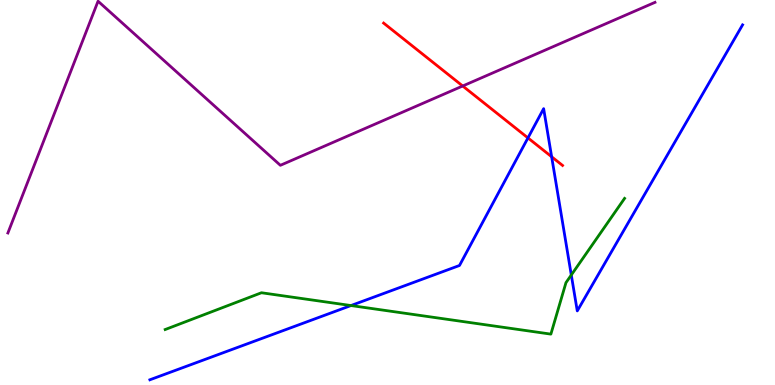[{'lines': ['blue', 'red'], 'intersections': [{'x': 6.81, 'y': 6.42}, {'x': 7.12, 'y': 5.93}]}, {'lines': ['green', 'red'], 'intersections': []}, {'lines': ['purple', 'red'], 'intersections': [{'x': 5.97, 'y': 7.77}]}, {'lines': ['blue', 'green'], 'intersections': [{'x': 4.53, 'y': 2.06}, {'x': 7.37, 'y': 2.86}]}, {'lines': ['blue', 'purple'], 'intersections': []}, {'lines': ['green', 'purple'], 'intersections': []}]